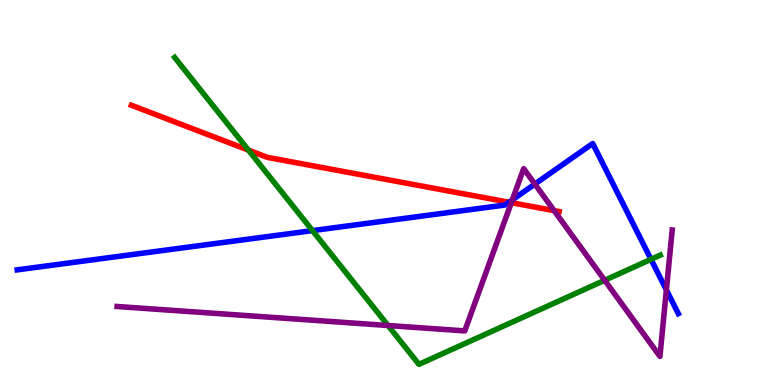[{'lines': ['blue', 'red'], 'intersections': [{'x': 6.57, 'y': 4.75}]}, {'lines': ['green', 'red'], 'intersections': [{'x': 3.21, 'y': 6.1}]}, {'lines': ['purple', 'red'], 'intersections': [{'x': 6.6, 'y': 4.74}, {'x': 7.15, 'y': 4.53}]}, {'lines': ['blue', 'green'], 'intersections': [{'x': 4.03, 'y': 4.01}, {'x': 8.4, 'y': 3.26}]}, {'lines': ['blue', 'purple'], 'intersections': [{'x': 6.61, 'y': 4.81}, {'x': 6.9, 'y': 5.22}, {'x': 8.6, 'y': 2.47}]}, {'lines': ['green', 'purple'], 'intersections': [{'x': 5.01, 'y': 1.55}, {'x': 7.8, 'y': 2.72}]}]